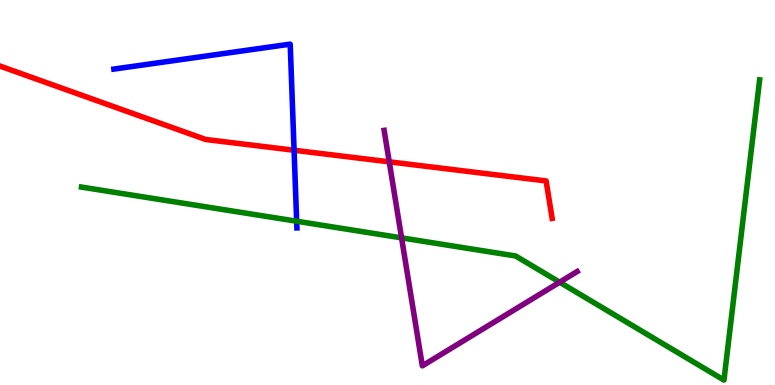[{'lines': ['blue', 'red'], 'intersections': [{'x': 3.79, 'y': 6.1}]}, {'lines': ['green', 'red'], 'intersections': []}, {'lines': ['purple', 'red'], 'intersections': [{'x': 5.02, 'y': 5.8}]}, {'lines': ['blue', 'green'], 'intersections': [{'x': 3.83, 'y': 4.25}]}, {'lines': ['blue', 'purple'], 'intersections': []}, {'lines': ['green', 'purple'], 'intersections': [{'x': 5.18, 'y': 3.82}, {'x': 7.22, 'y': 2.67}]}]